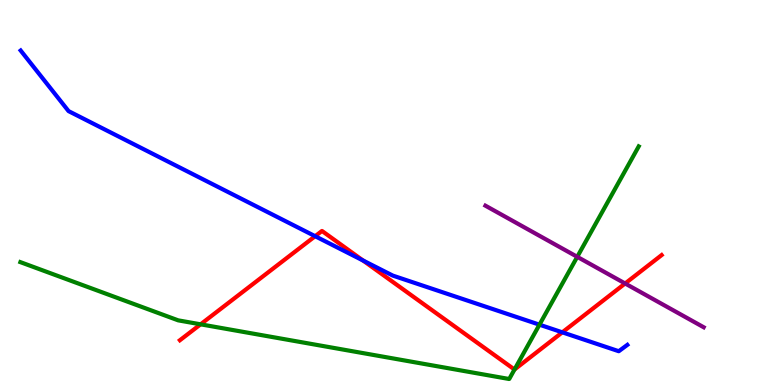[{'lines': ['blue', 'red'], 'intersections': [{'x': 4.07, 'y': 3.86}, {'x': 4.68, 'y': 3.23}, {'x': 7.26, 'y': 1.37}]}, {'lines': ['green', 'red'], 'intersections': [{'x': 2.59, 'y': 1.58}, {'x': 6.64, 'y': 0.402}]}, {'lines': ['purple', 'red'], 'intersections': [{'x': 8.07, 'y': 2.64}]}, {'lines': ['blue', 'green'], 'intersections': [{'x': 6.96, 'y': 1.57}]}, {'lines': ['blue', 'purple'], 'intersections': []}, {'lines': ['green', 'purple'], 'intersections': [{'x': 7.45, 'y': 3.33}]}]